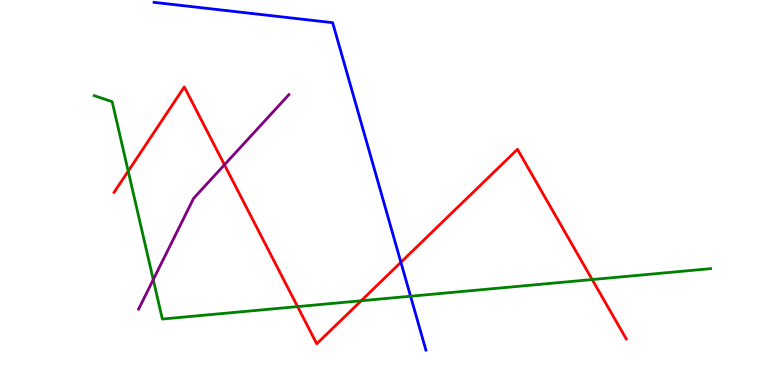[{'lines': ['blue', 'red'], 'intersections': [{'x': 5.17, 'y': 3.19}]}, {'lines': ['green', 'red'], 'intersections': [{'x': 1.65, 'y': 5.55}, {'x': 3.84, 'y': 2.04}, {'x': 4.66, 'y': 2.19}, {'x': 7.64, 'y': 2.74}]}, {'lines': ['purple', 'red'], 'intersections': [{'x': 2.9, 'y': 5.72}]}, {'lines': ['blue', 'green'], 'intersections': [{'x': 5.3, 'y': 2.31}]}, {'lines': ['blue', 'purple'], 'intersections': []}, {'lines': ['green', 'purple'], 'intersections': [{'x': 1.98, 'y': 2.74}]}]